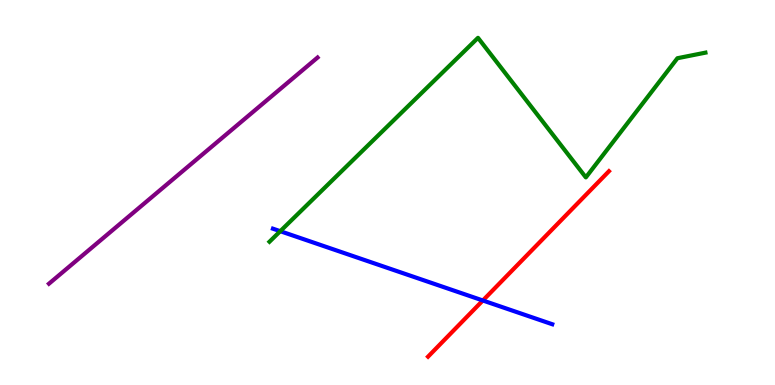[{'lines': ['blue', 'red'], 'intersections': [{'x': 6.23, 'y': 2.2}]}, {'lines': ['green', 'red'], 'intersections': []}, {'lines': ['purple', 'red'], 'intersections': []}, {'lines': ['blue', 'green'], 'intersections': [{'x': 3.62, 'y': 3.99}]}, {'lines': ['blue', 'purple'], 'intersections': []}, {'lines': ['green', 'purple'], 'intersections': []}]